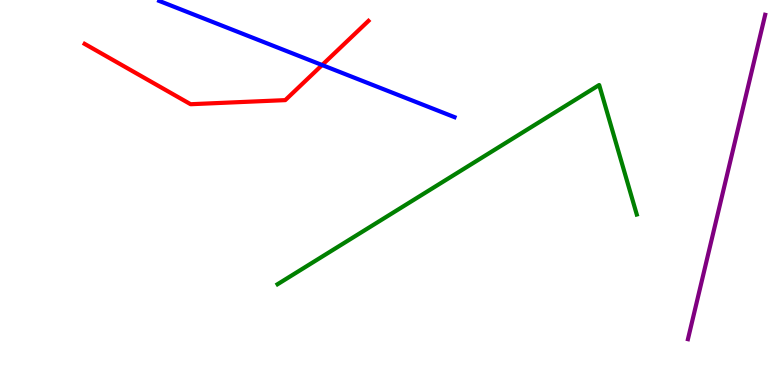[{'lines': ['blue', 'red'], 'intersections': [{'x': 4.16, 'y': 8.31}]}, {'lines': ['green', 'red'], 'intersections': []}, {'lines': ['purple', 'red'], 'intersections': []}, {'lines': ['blue', 'green'], 'intersections': []}, {'lines': ['blue', 'purple'], 'intersections': []}, {'lines': ['green', 'purple'], 'intersections': []}]